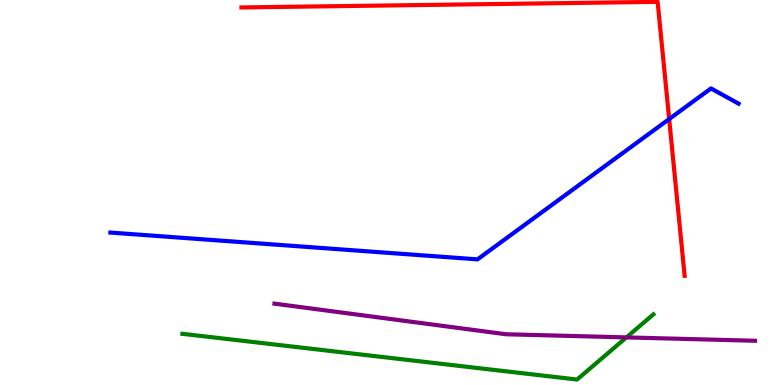[{'lines': ['blue', 'red'], 'intersections': [{'x': 8.63, 'y': 6.91}]}, {'lines': ['green', 'red'], 'intersections': []}, {'lines': ['purple', 'red'], 'intersections': []}, {'lines': ['blue', 'green'], 'intersections': []}, {'lines': ['blue', 'purple'], 'intersections': []}, {'lines': ['green', 'purple'], 'intersections': [{'x': 8.08, 'y': 1.24}]}]